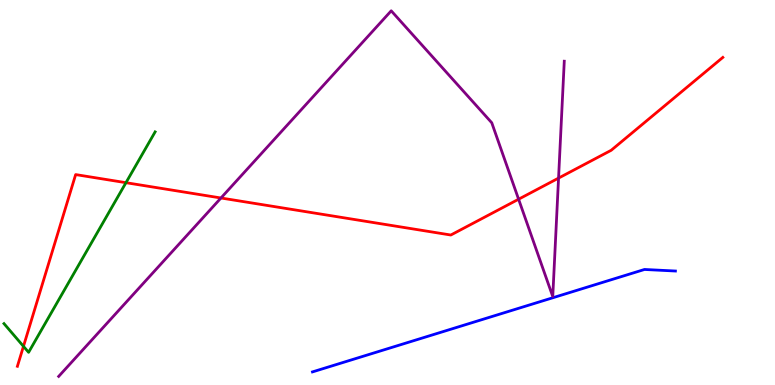[{'lines': ['blue', 'red'], 'intersections': []}, {'lines': ['green', 'red'], 'intersections': [{'x': 0.303, 'y': 1.0}, {'x': 1.63, 'y': 5.25}]}, {'lines': ['purple', 'red'], 'intersections': [{'x': 2.85, 'y': 4.86}, {'x': 6.69, 'y': 4.83}, {'x': 7.21, 'y': 5.37}]}, {'lines': ['blue', 'green'], 'intersections': []}, {'lines': ['blue', 'purple'], 'intersections': []}, {'lines': ['green', 'purple'], 'intersections': []}]